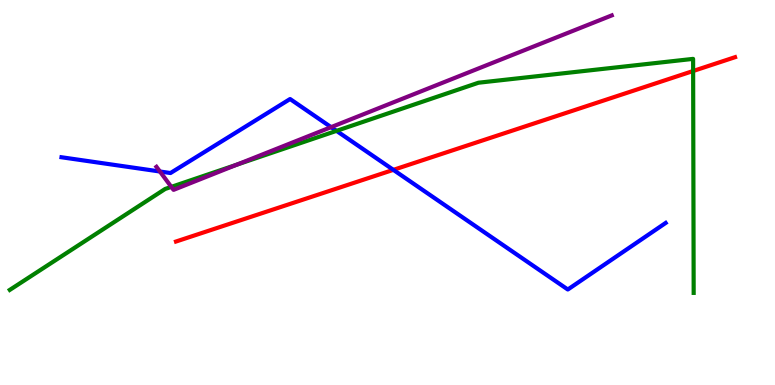[{'lines': ['blue', 'red'], 'intersections': [{'x': 5.08, 'y': 5.59}]}, {'lines': ['green', 'red'], 'intersections': [{'x': 8.94, 'y': 8.16}]}, {'lines': ['purple', 'red'], 'intersections': []}, {'lines': ['blue', 'green'], 'intersections': [{'x': 4.34, 'y': 6.6}]}, {'lines': ['blue', 'purple'], 'intersections': [{'x': 2.06, 'y': 5.55}, {'x': 4.27, 'y': 6.7}]}, {'lines': ['green', 'purple'], 'intersections': [{'x': 2.21, 'y': 5.15}, {'x': 3.06, 'y': 5.72}]}]